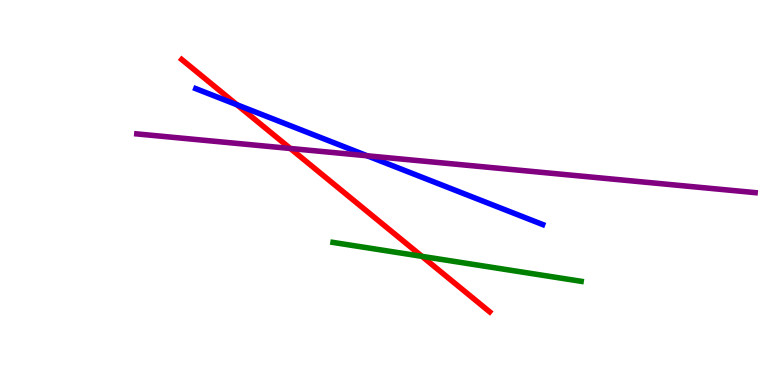[{'lines': ['blue', 'red'], 'intersections': [{'x': 3.06, 'y': 7.28}]}, {'lines': ['green', 'red'], 'intersections': [{'x': 5.44, 'y': 3.34}]}, {'lines': ['purple', 'red'], 'intersections': [{'x': 3.75, 'y': 6.14}]}, {'lines': ['blue', 'green'], 'intersections': []}, {'lines': ['blue', 'purple'], 'intersections': [{'x': 4.74, 'y': 5.95}]}, {'lines': ['green', 'purple'], 'intersections': []}]